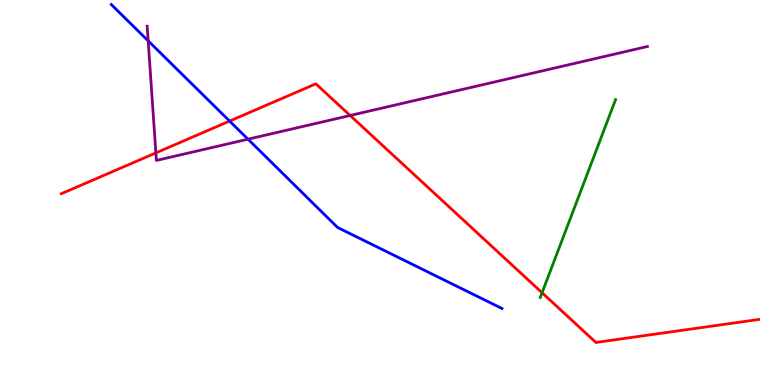[{'lines': ['blue', 'red'], 'intersections': [{'x': 2.96, 'y': 6.86}]}, {'lines': ['green', 'red'], 'intersections': [{'x': 6.99, 'y': 2.4}]}, {'lines': ['purple', 'red'], 'intersections': [{'x': 2.01, 'y': 6.03}, {'x': 4.52, 'y': 7.0}]}, {'lines': ['blue', 'green'], 'intersections': []}, {'lines': ['blue', 'purple'], 'intersections': [{'x': 1.91, 'y': 8.94}, {'x': 3.2, 'y': 6.38}]}, {'lines': ['green', 'purple'], 'intersections': []}]